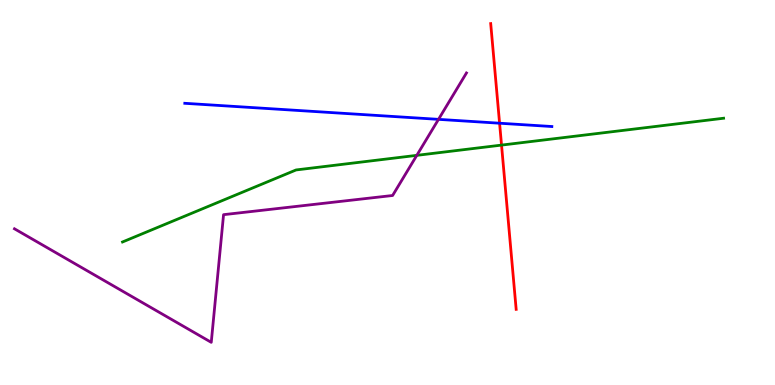[{'lines': ['blue', 'red'], 'intersections': [{'x': 6.45, 'y': 6.8}]}, {'lines': ['green', 'red'], 'intersections': [{'x': 6.47, 'y': 6.23}]}, {'lines': ['purple', 'red'], 'intersections': []}, {'lines': ['blue', 'green'], 'intersections': []}, {'lines': ['blue', 'purple'], 'intersections': [{'x': 5.66, 'y': 6.9}]}, {'lines': ['green', 'purple'], 'intersections': [{'x': 5.38, 'y': 5.96}]}]